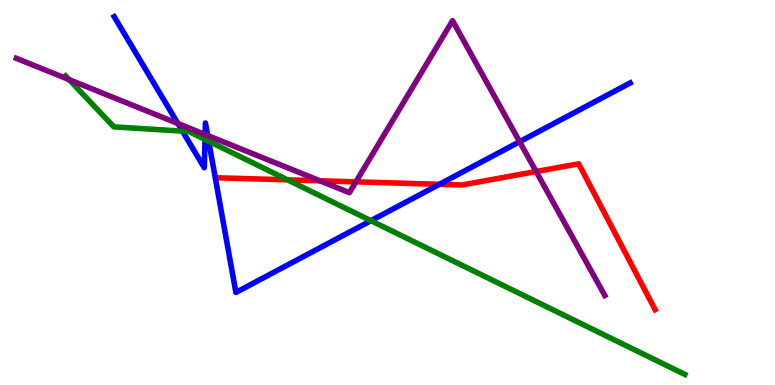[{'lines': ['blue', 'red'], 'intersections': [{'x': 5.67, 'y': 5.21}]}, {'lines': ['green', 'red'], 'intersections': [{'x': 3.71, 'y': 5.33}]}, {'lines': ['purple', 'red'], 'intersections': [{'x': 4.13, 'y': 5.3}, {'x': 4.59, 'y': 5.28}, {'x': 6.92, 'y': 5.54}]}, {'lines': ['blue', 'green'], 'intersections': [{'x': 2.35, 'y': 6.59}, {'x': 2.65, 'y': 6.38}, {'x': 2.69, 'y': 6.33}, {'x': 4.79, 'y': 4.27}]}, {'lines': ['blue', 'purple'], 'intersections': [{'x': 2.3, 'y': 6.79}, {'x': 2.65, 'y': 6.51}, {'x': 2.68, 'y': 6.48}, {'x': 6.7, 'y': 6.32}]}, {'lines': ['green', 'purple'], 'intersections': [{'x': 0.891, 'y': 7.93}]}]